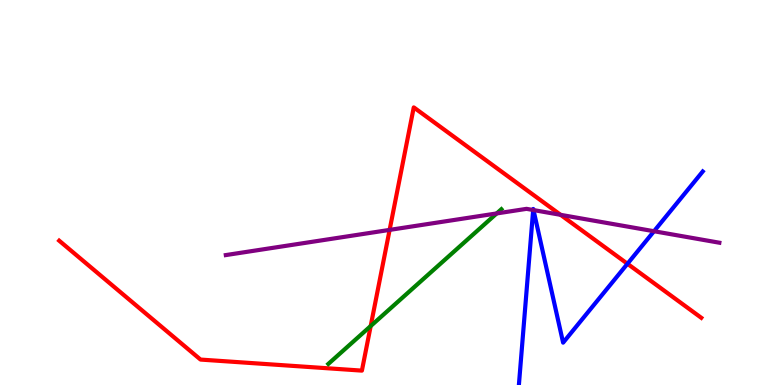[{'lines': ['blue', 'red'], 'intersections': [{'x': 8.1, 'y': 3.15}]}, {'lines': ['green', 'red'], 'intersections': [{'x': 4.78, 'y': 1.53}]}, {'lines': ['purple', 'red'], 'intersections': [{'x': 5.03, 'y': 4.03}, {'x': 7.23, 'y': 4.42}]}, {'lines': ['blue', 'green'], 'intersections': []}, {'lines': ['blue', 'purple'], 'intersections': [{'x': 6.88, 'y': 4.55}, {'x': 6.88, 'y': 4.54}, {'x': 8.44, 'y': 3.99}]}, {'lines': ['green', 'purple'], 'intersections': [{'x': 6.41, 'y': 4.46}]}]